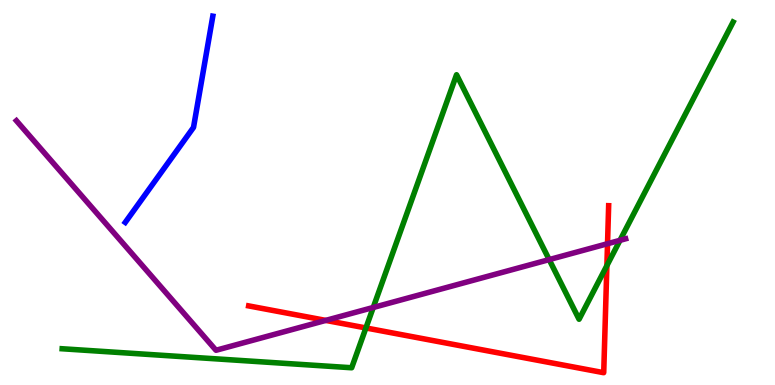[{'lines': ['blue', 'red'], 'intersections': []}, {'lines': ['green', 'red'], 'intersections': [{'x': 4.72, 'y': 1.48}, {'x': 7.83, 'y': 3.1}]}, {'lines': ['purple', 'red'], 'intersections': [{'x': 4.2, 'y': 1.68}, {'x': 7.84, 'y': 3.67}]}, {'lines': ['blue', 'green'], 'intersections': []}, {'lines': ['blue', 'purple'], 'intersections': []}, {'lines': ['green', 'purple'], 'intersections': [{'x': 4.82, 'y': 2.01}, {'x': 7.09, 'y': 3.26}, {'x': 8.0, 'y': 3.76}]}]